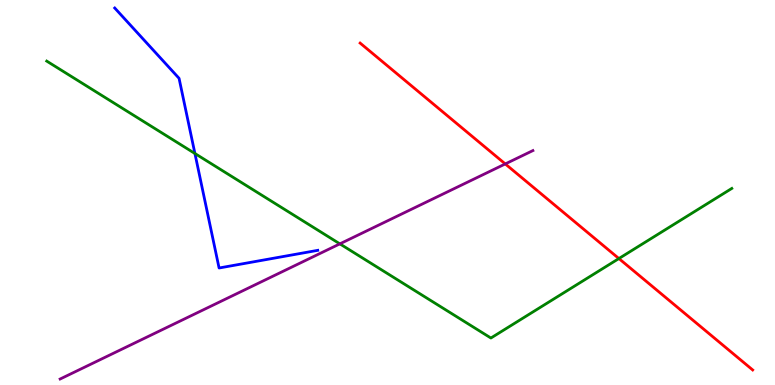[{'lines': ['blue', 'red'], 'intersections': []}, {'lines': ['green', 'red'], 'intersections': [{'x': 7.99, 'y': 3.28}]}, {'lines': ['purple', 'red'], 'intersections': [{'x': 6.52, 'y': 5.74}]}, {'lines': ['blue', 'green'], 'intersections': [{'x': 2.52, 'y': 6.01}]}, {'lines': ['blue', 'purple'], 'intersections': []}, {'lines': ['green', 'purple'], 'intersections': [{'x': 4.39, 'y': 3.67}]}]